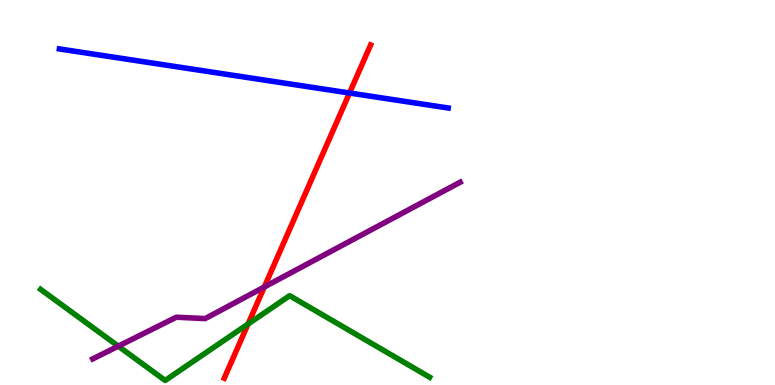[{'lines': ['blue', 'red'], 'intersections': [{'x': 4.51, 'y': 7.58}]}, {'lines': ['green', 'red'], 'intersections': [{'x': 3.2, 'y': 1.58}]}, {'lines': ['purple', 'red'], 'intersections': [{'x': 3.41, 'y': 2.55}]}, {'lines': ['blue', 'green'], 'intersections': []}, {'lines': ['blue', 'purple'], 'intersections': []}, {'lines': ['green', 'purple'], 'intersections': [{'x': 1.53, 'y': 1.01}]}]